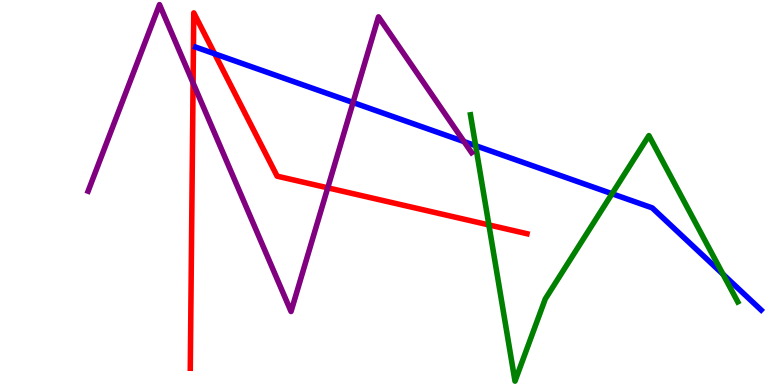[{'lines': ['blue', 'red'], 'intersections': [{'x': 2.77, 'y': 8.6}]}, {'lines': ['green', 'red'], 'intersections': [{'x': 6.31, 'y': 4.16}]}, {'lines': ['purple', 'red'], 'intersections': [{'x': 2.49, 'y': 7.85}, {'x': 4.23, 'y': 5.12}]}, {'lines': ['blue', 'green'], 'intersections': [{'x': 6.14, 'y': 6.22}, {'x': 7.9, 'y': 4.97}, {'x': 9.33, 'y': 2.88}]}, {'lines': ['blue', 'purple'], 'intersections': [{'x': 4.56, 'y': 7.34}, {'x': 5.99, 'y': 6.32}]}, {'lines': ['green', 'purple'], 'intersections': []}]